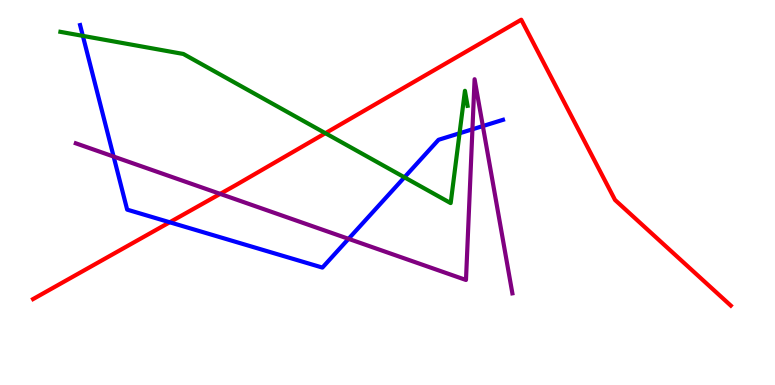[{'lines': ['blue', 'red'], 'intersections': [{'x': 2.19, 'y': 4.23}]}, {'lines': ['green', 'red'], 'intersections': [{'x': 4.2, 'y': 6.54}]}, {'lines': ['purple', 'red'], 'intersections': [{'x': 2.84, 'y': 4.96}]}, {'lines': ['blue', 'green'], 'intersections': [{'x': 1.07, 'y': 9.07}, {'x': 5.22, 'y': 5.39}, {'x': 5.93, 'y': 6.54}]}, {'lines': ['blue', 'purple'], 'intersections': [{'x': 1.47, 'y': 5.93}, {'x': 4.5, 'y': 3.8}, {'x': 6.1, 'y': 6.64}, {'x': 6.23, 'y': 6.73}]}, {'lines': ['green', 'purple'], 'intersections': []}]